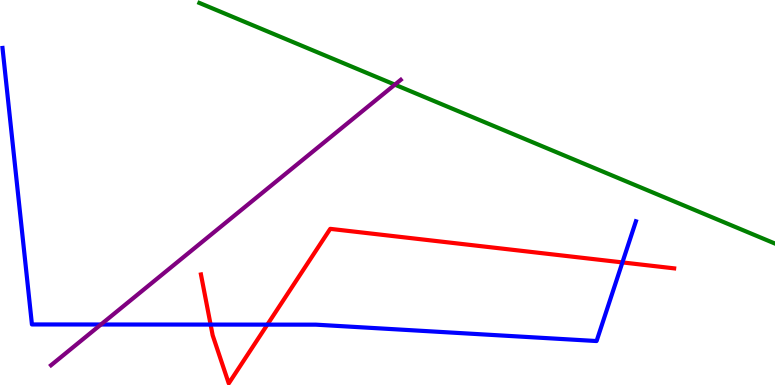[{'lines': ['blue', 'red'], 'intersections': [{'x': 2.72, 'y': 1.57}, {'x': 3.45, 'y': 1.57}, {'x': 8.03, 'y': 3.18}]}, {'lines': ['green', 'red'], 'intersections': []}, {'lines': ['purple', 'red'], 'intersections': []}, {'lines': ['blue', 'green'], 'intersections': []}, {'lines': ['blue', 'purple'], 'intersections': [{'x': 1.3, 'y': 1.57}]}, {'lines': ['green', 'purple'], 'intersections': [{'x': 5.09, 'y': 7.8}]}]